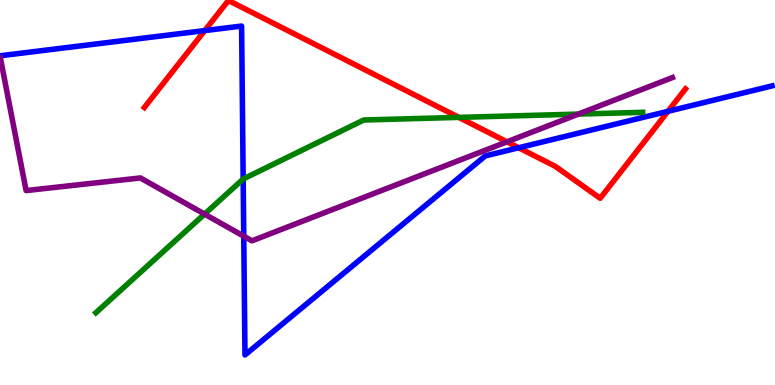[{'lines': ['blue', 'red'], 'intersections': [{'x': 2.64, 'y': 9.21}, {'x': 6.69, 'y': 6.16}, {'x': 8.62, 'y': 7.11}]}, {'lines': ['green', 'red'], 'intersections': [{'x': 5.92, 'y': 6.95}]}, {'lines': ['purple', 'red'], 'intersections': [{'x': 6.54, 'y': 6.32}]}, {'lines': ['blue', 'green'], 'intersections': [{'x': 3.14, 'y': 5.35}]}, {'lines': ['blue', 'purple'], 'intersections': [{'x': 3.15, 'y': 3.87}]}, {'lines': ['green', 'purple'], 'intersections': [{'x': 2.64, 'y': 4.44}, {'x': 7.46, 'y': 7.04}]}]